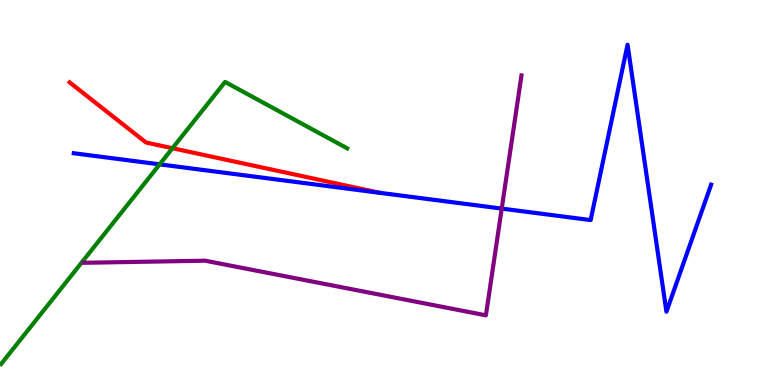[{'lines': ['blue', 'red'], 'intersections': []}, {'lines': ['green', 'red'], 'intersections': [{'x': 2.23, 'y': 6.15}]}, {'lines': ['purple', 'red'], 'intersections': []}, {'lines': ['blue', 'green'], 'intersections': [{'x': 2.06, 'y': 5.73}]}, {'lines': ['blue', 'purple'], 'intersections': [{'x': 6.47, 'y': 4.58}]}, {'lines': ['green', 'purple'], 'intersections': []}]